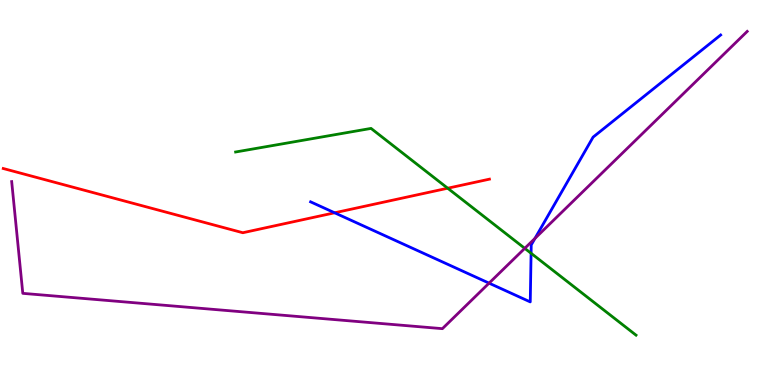[{'lines': ['blue', 'red'], 'intersections': [{'x': 4.32, 'y': 4.47}]}, {'lines': ['green', 'red'], 'intersections': [{'x': 5.78, 'y': 5.11}]}, {'lines': ['purple', 'red'], 'intersections': []}, {'lines': ['blue', 'green'], 'intersections': [{'x': 6.85, 'y': 3.42}]}, {'lines': ['blue', 'purple'], 'intersections': [{'x': 6.31, 'y': 2.65}, {'x': 6.9, 'y': 3.81}]}, {'lines': ['green', 'purple'], 'intersections': [{'x': 6.77, 'y': 3.55}]}]